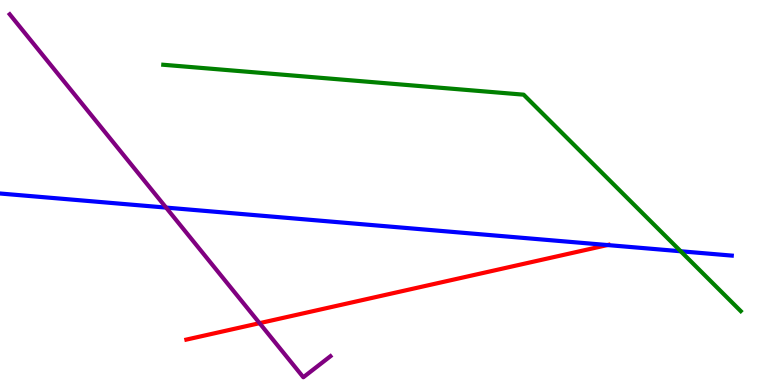[{'lines': ['blue', 'red'], 'intersections': [{'x': 7.84, 'y': 3.64}]}, {'lines': ['green', 'red'], 'intersections': []}, {'lines': ['purple', 'red'], 'intersections': [{'x': 3.35, 'y': 1.61}]}, {'lines': ['blue', 'green'], 'intersections': [{'x': 8.78, 'y': 3.47}]}, {'lines': ['blue', 'purple'], 'intersections': [{'x': 2.14, 'y': 4.61}]}, {'lines': ['green', 'purple'], 'intersections': []}]